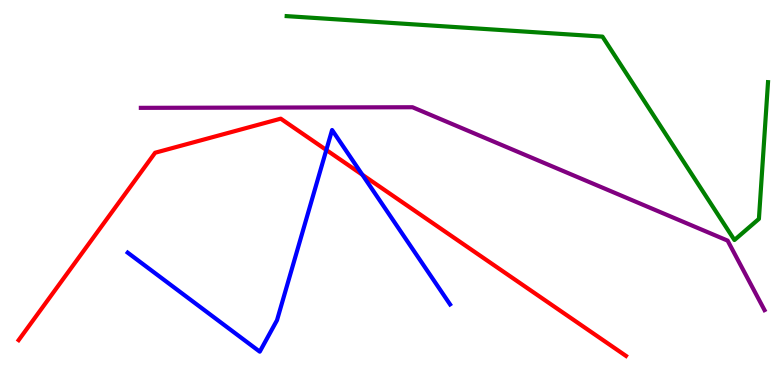[{'lines': ['blue', 'red'], 'intersections': [{'x': 4.21, 'y': 6.1}, {'x': 4.68, 'y': 5.46}]}, {'lines': ['green', 'red'], 'intersections': []}, {'lines': ['purple', 'red'], 'intersections': []}, {'lines': ['blue', 'green'], 'intersections': []}, {'lines': ['blue', 'purple'], 'intersections': []}, {'lines': ['green', 'purple'], 'intersections': []}]